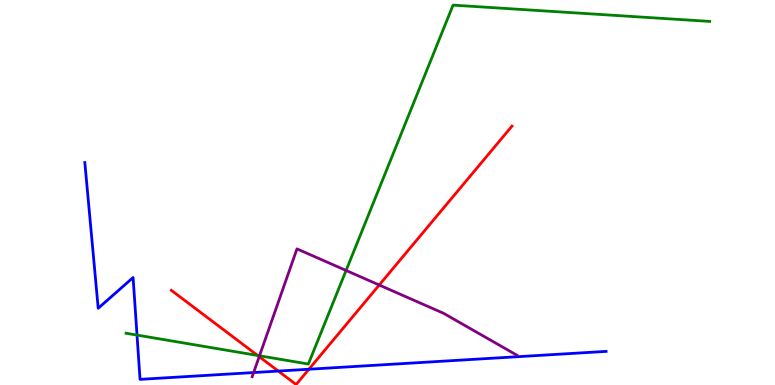[{'lines': ['blue', 'red'], 'intersections': [{'x': 3.59, 'y': 0.362}, {'x': 3.99, 'y': 0.41}]}, {'lines': ['green', 'red'], 'intersections': [{'x': 3.32, 'y': 0.767}]}, {'lines': ['purple', 'red'], 'intersections': [{'x': 3.34, 'y': 0.736}, {'x': 4.89, 'y': 2.6}]}, {'lines': ['blue', 'green'], 'intersections': [{'x': 1.77, 'y': 1.3}]}, {'lines': ['blue', 'purple'], 'intersections': [{'x': 3.27, 'y': 0.323}]}, {'lines': ['green', 'purple'], 'intersections': [{'x': 3.35, 'y': 0.759}, {'x': 4.47, 'y': 2.98}]}]